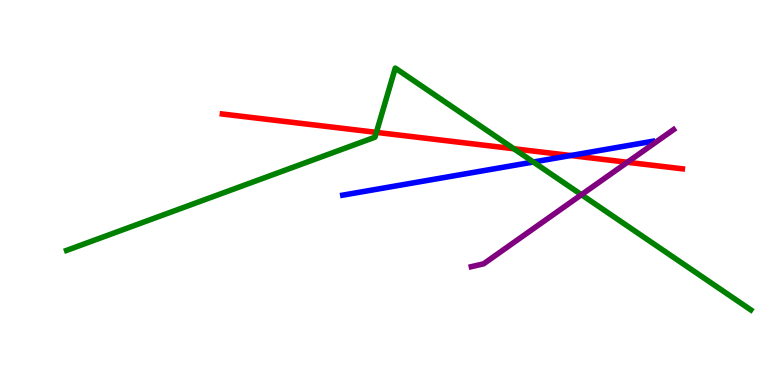[{'lines': ['blue', 'red'], 'intersections': [{'x': 7.36, 'y': 5.96}]}, {'lines': ['green', 'red'], 'intersections': [{'x': 4.86, 'y': 6.56}, {'x': 6.63, 'y': 6.14}]}, {'lines': ['purple', 'red'], 'intersections': [{'x': 8.09, 'y': 5.79}]}, {'lines': ['blue', 'green'], 'intersections': [{'x': 6.88, 'y': 5.79}]}, {'lines': ['blue', 'purple'], 'intersections': []}, {'lines': ['green', 'purple'], 'intersections': [{'x': 7.5, 'y': 4.94}]}]